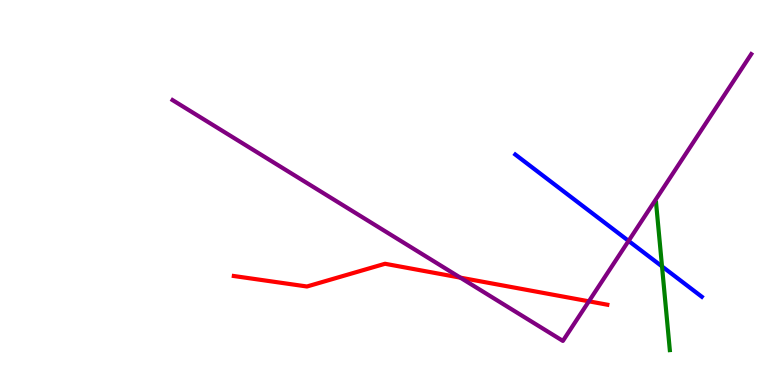[{'lines': ['blue', 'red'], 'intersections': []}, {'lines': ['green', 'red'], 'intersections': []}, {'lines': ['purple', 'red'], 'intersections': [{'x': 5.94, 'y': 2.79}, {'x': 7.6, 'y': 2.17}]}, {'lines': ['blue', 'green'], 'intersections': [{'x': 8.54, 'y': 3.08}]}, {'lines': ['blue', 'purple'], 'intersections': [{'x': 8.11, 'y': 3.74}]}, {'lines': ['green', 'purple'], 'intersections': []}]